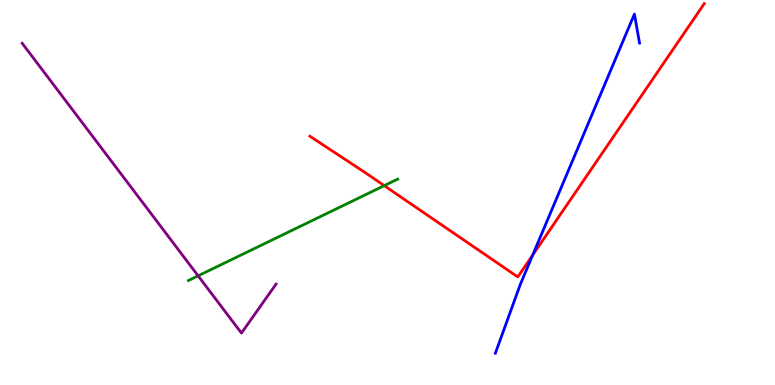[{'lines': ['blue', 'red'], 'intersections': [{'x': 6.87, 'y': 3.38}]}, {'lines': ['green', 'red'], 'intersections': [{'x': 4.96, 'y': 5.18}]}, {'lines': ['purple', 'red'], 'intersections': []}, {'lines': ['blue', 'green'], 'intersections': []}, {'lines': ['blue', 'purple'], 'intersections': []}, {'lines': ['green', 'purple'], 'intersections': [{'x': 2.56, 'y': 2.84}]}]